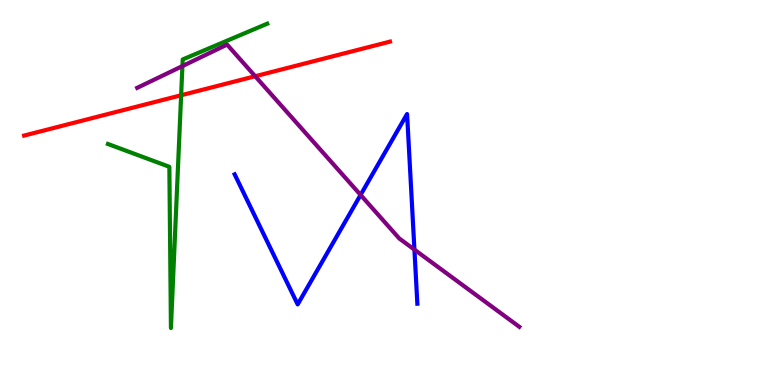[{'lines': ['blue', 'red'], 'intersections': []}, {'lines': ['green', 'red'], 'intersections': [{'x': 2.34, 'y': 7.53}]}, {'lines': ['purple', 'red'], 'intersections': [{'x': 3.29, 'y': 8.02}]}, {'lines': ['blue', 'green'], 'intersections': []}, {'lines': ['blue', 'purple'], 'intersections': [{'x': 4.65, 'y': 4.94}, {'x': 5.35, 'y': 3.52}]}, {'lines': ['green', 'purple'], 'intersections': [{'x': 2.35, 'y': 8.28}]}]